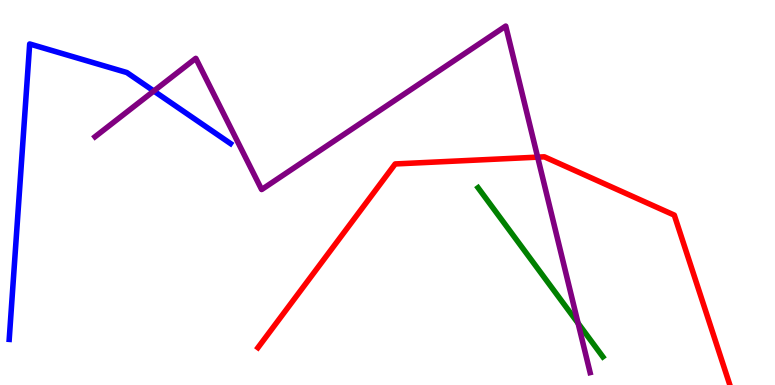[{'lines': ['blue', 'red'], 'intersections': []}, {'lines': ['green', 'red'], 'intersections': []}, {'lines': ['purple', 'red'], 'intersections': [{'x': 6.94, 'y': 5.92}]}, {'lines': ['blue', 'green'], 'intersections': []}, {'lines': ['blue', 'purple'], 'intersections': [{'x': 1.98, 'y': 7.64}]}, {'lines': ['green', 'purple'], 'intersections': [{'x': 7.46, 'y': 1.6}]}]